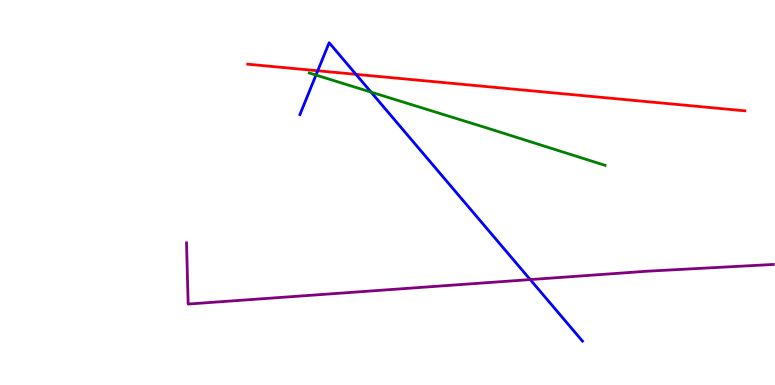[{'lines': ['blue', 'red'], 'intersections': [{'x': 4.1, 'y': 8.16}, {'x': 4.59, 'y': 8.07}]}, {'lines': ['green', 'red'], 'intersections': []}, {'lines': ['purple', 'red'], 'intersections': []}, {'lines': ['blue', 'green'], 'intersections': [{'x': 4.08, 'y': 8.05}, {'x': 4.79, 'y': 7.61}]}, {'lines': ['blue', 'purple'], 'intersections': [{'x': 6.84, 'y': 2.74}]}, {'lines': ['green', 'purple'], 'intersections': []}]